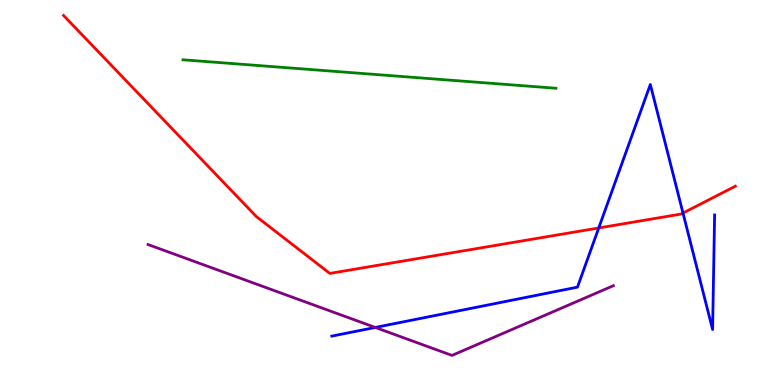[{'lines': ['blue', 'red'], 'intersections': [{'x': 7.73, 'y': 4.08}, {'x': 8.81, 'y': 4.47}]}, {'lines': ['green', 'red'], 'intersections': []}, {'lines': ['purple', 'red'], 'intersections': []}, {'lines': ['blue', 'green'], 'intersections': []}, {'lines': ['blue', 'purple'], 'intersections': [{'x': 4.84, 'y': 1.49}]}, {'lines': ['green', 'purple'], 'intersections': []}]